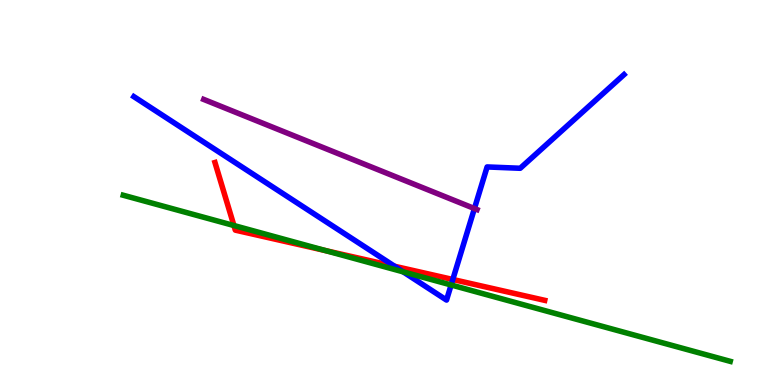[{'lines': ['blue', 'red'], 'intersections': [{'x': 5.09, 'y': 3.08}, {'x': 5.84, 'y': 2.74}]}, {'lines': ['green', 'red'], 'intersections': [{'x': 3.02, 'y': 4.14}, {'x': 4.2, 'y': 3.49}]}, {'lines': ['purple', 'red'], 'intersections': []}, {'lines': ['blue', 'green'], 'intersections': [{'x': 5.2, 'y': 2.94}, {'x': 5.82, 'y': 2.6}]}, {'lines': ['blue', 'purple'], 'intersections': [{'x': 6.12, 'y': 4.58}]}, {'lines': ['green', 'purple'], 'intersections': []}]